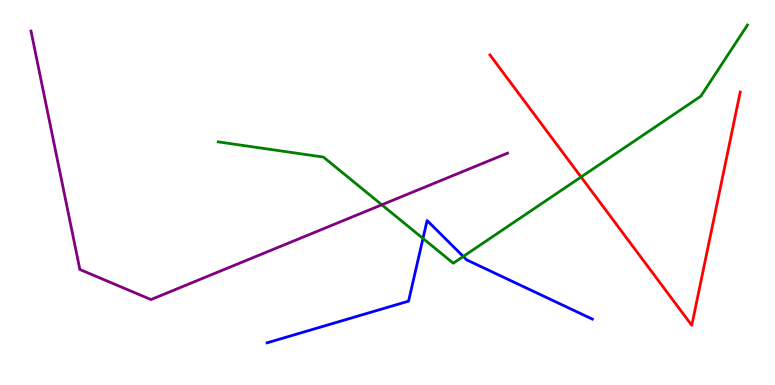[{'lines': ['blue', 'red'], 'intersections': []}, {'lines': ['green', 'red'], 'intersections': [{'x': 7.5, 'y': 5.4}]}, {'lines': ['purple', 'red'], 'intersections': []}, {'lines': ['blue', 'green'], 'intersections': [{'x': 5.46, 'y': 3.81}, {'x': 5.98, 'y': 3.34}]}, {'lines': ['blue', 'purple'], 'intersections': []}, {'lines': ['green', 'purple'], 'intersections': [{'x': 4.93, 'y': 4.68}]}]